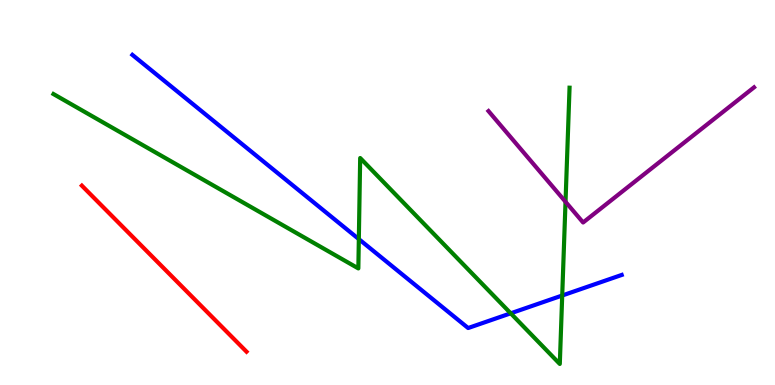[{'lines': ['blue', 'red'], 'intersections': []}, {'lines': ['green', 'red'], 'intersections': []}, {'lines': ['purple', 'red'], 'intersections': []}, {'lines': ['blue', 'green'], 'intersections': [{'x': 4.63, 'y': 3.79}, {'x': 6.59, 'y': 1.86}, {'x': 7.25, 'y': 2.32}]}, {'lines': ['blue', 'purple'], 'intersections': []}, {'lines': ['green', 'purple'], 'intersections': [{'x': 7.3, 'y': 4.76}]}]